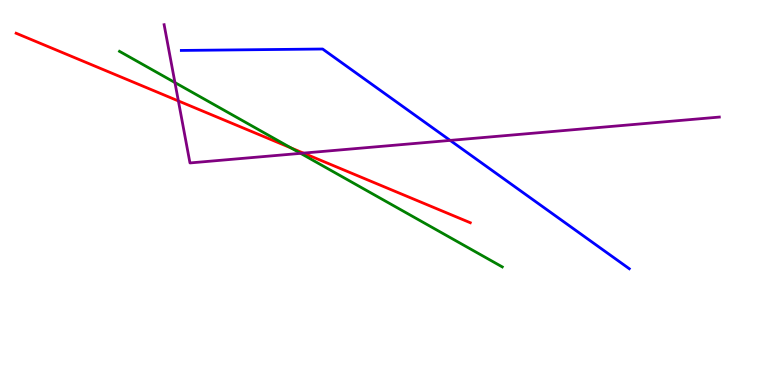[{'lines': ['blue', 'red'], 'intersections': []}, {'lines': ['green', 'red'], 'intersections': [{'x': 3.75, 'y': 6.16}]}, {'lines': ['purple', 'red'], 'intersections': [{'x': 2.3, 'y': 7.38}, {'x': 3.92, 'y': 6.02}]}, {'lines': ['blue', 'green'], 'intersections': []}, {'lines': ['blue', 'purple'], 'intersections': [{'x': 5.81, 'y': 6.35}]}, {'lines': ['green', 'purple'], 'intersections': [{'x': 2.26, 'y': 7.86}, {'x': 3.88, 'y': 6.02}]}]